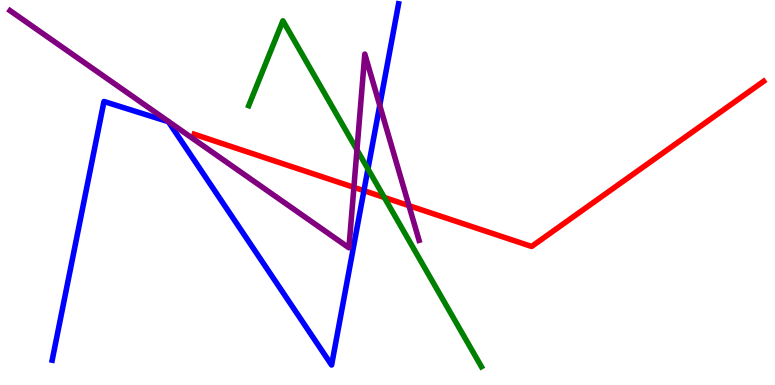[{'lines': ['blue', 'red'], 'intersections': [{'x': 4.7, 'y': 5.05}]}, {'lines': ['green', 'red'], 'intersections': [{'x': 4.96, 'y': 4.87}]}, {'lines': ['purple', 'red'], 'intersections': [{'x': 4.57, 'y': 5.13}, {'x': 5.28, 'y': 4.66}]}, {'lines': ['blue', 'green'], 'intersections': [{'x': 4.75, 'y': 5.61}]}, {'lines': ['blue', 'purple'], 'intersections': [{'x': 4.9, 'y': 7.26}]}, {'lines': ['green', 'purple'], 'intersections': [{'x': 4.61, 'y': 6.11}]}]